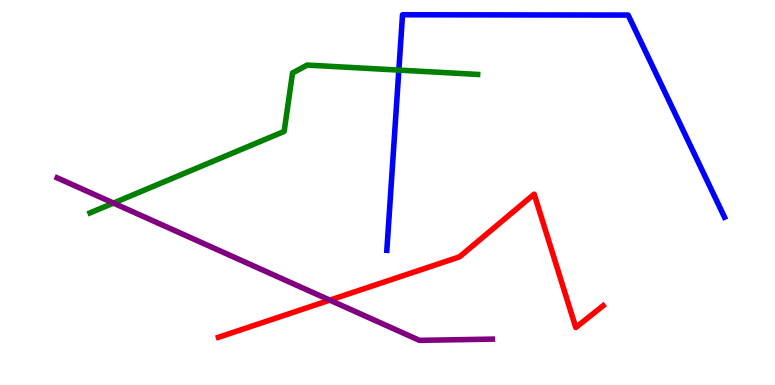[{'lines': ['blue', 'red'], 'intersections': []}, {'lines': ['green', 'red'], 'intersections': []}, {'lines': ['purple', 'red'], 'intersections': [{'x': 4.26, 'y': 2.2}]}, {'lines': ['blue', 'green'], 'intersections': [{'x': 5.15, 'y': 8.18}]}, {'lines': ['blue', 'purple'], 'intersections': []}, {'lines': ['green', 'purple'], 'intersections': [{'x': 1.46, 'y': 4.73}]}]